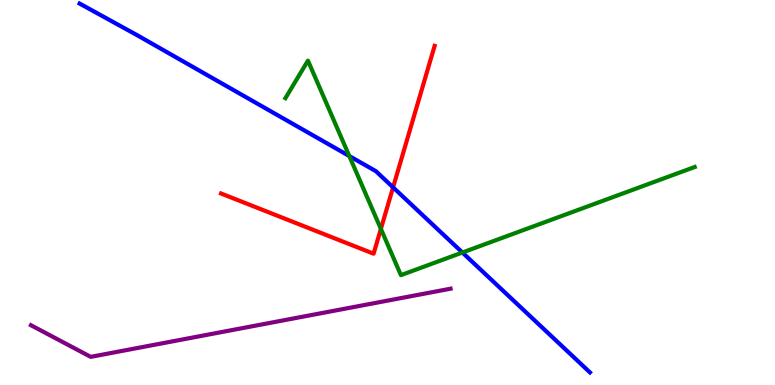[{'lines': ['blue', 'red'], 'intersections': [{'x': 5.07, 'y': 5.13}]}, {'lines': ['green', 'red'], 'intersections': [{'x': 4.91, 'y': 4.05}]}, {'lines': ['purple', 'red'], 'intersections': []}, {'lines': ['blue', 'green'], 'intersections': [{'x': 4.51, 'y': 5.95}, {'x': 5.97, 'y': 3.44}]}, {'lines': ['blue', 'purple'], 'intersections': []}, {'lines': ['green', 'purple'], 'intersections': []}]